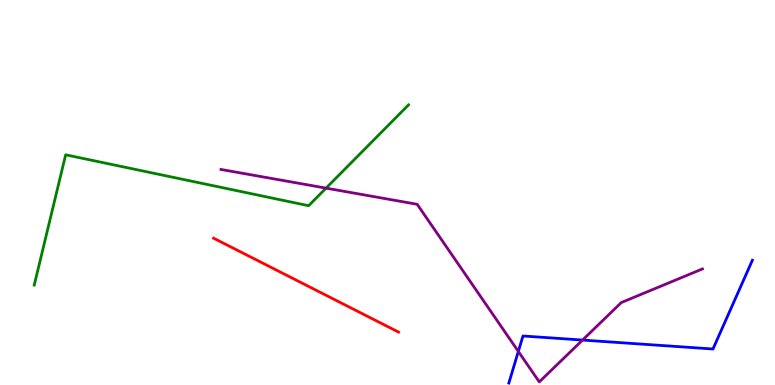[{'lines': ['blue', 'red'], 'intersections': []}, {'lines': ['green', 'red'], 'intersections': []}, {'lines': ['purple', 'red'], 'intersections': []}, {'lines': ['blue', 'green'], 'intersections': []}, {'lines': ['blue', 'purple'], 'intersections': [{'x': 6.69, 'y': 0.872}, {'x': 7.52, 'y': 1.17}]}, {'lines': ['green', 'purple'], 'intersections': [{'x': 4.21, 'y': 5.11}]}]